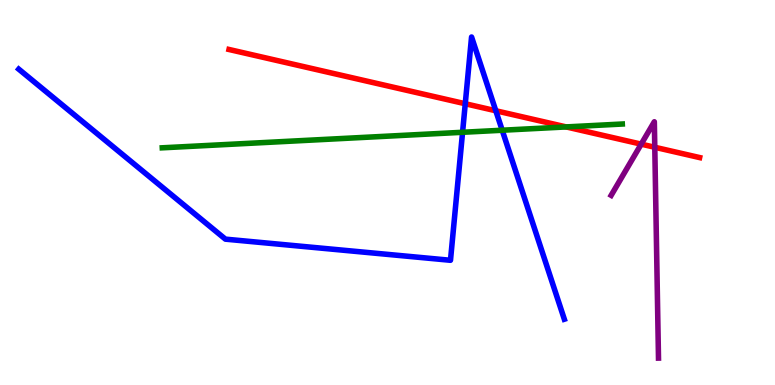[{'lines': ['blue', 'red'], 'intersections': [{'x': 6.0, 'y': 7.31}, {'x': 6.4, 'y': 7.12}]}, {'lines': ['green', 'red'], 'intersections': [{'x': 7.31, 'y': 6.7}]}, {'lines': ['purple', 'red'], 'intersections': [{'x': 8.27, 'y': 6.26}, {'x': 8.45, 'y': 6.17}]}, {'lines': ['blue', 'green'], 'intersections': [{'x': 5.97, 'y': 6.56}, {'x': 6.48, 'y': 6.62}]}, {'lines': ['blue', 'purple'], 'intersections': []}, {'lines': ['green', 'purple'], 'intersections': []}]